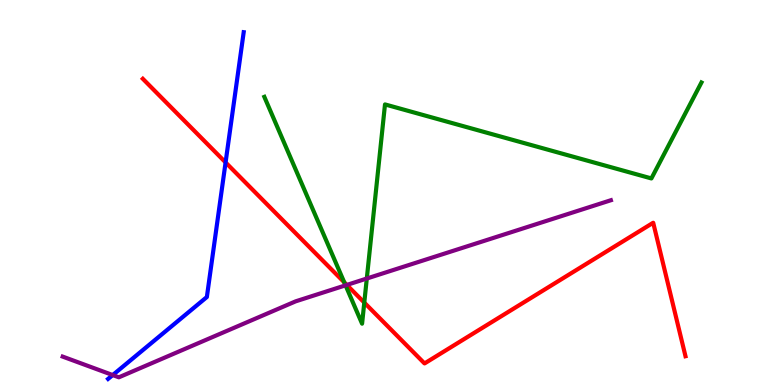[{'lines': ['blue', 'red'], 'intersections': [{'x': 2.91, 'y': 5.78}]}, {'lines': ['green', 'red'], 'intersections': [{'x': 4.44, 'y': 2.67}, {'x': 4.7, 'y': 2.14}]}, {'lines': ['purple', 'red'], 'intersections': [{'x': 4.48, 'y': 2.6}]}, {'lines': ['blue', 'green'], 'intersections': []}, {'lines': ['blue', 'purple'], 'intersections': [{'x': 1.45, 'y': 0.258}]}, {'lines': ['green', 'purple'], 'intersections': [{'x': 4.46, 'y': 2.59}, {'x': 4.73, 'y': 2.77}]}]